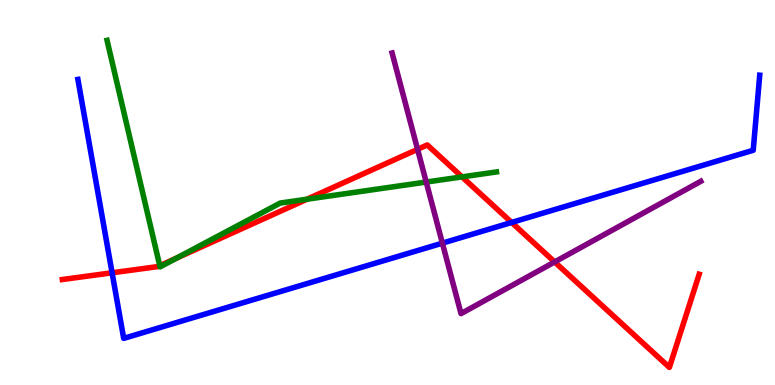[{'lines': ['blue', 'red'], 'intersections': [{'x': 1.45, 'y': 2.91}, {'x': 6.6, 'y': 4.22}]}, {'lines': ['green', 'red'], 'intersections': [{'x': 2.06, 'y': 3.1}, {'x': 2.28, 'y': 3.3}, {'x': 3.96, 'y': 4.83}, {'x': 5.96, 'y': 5.41}]}, {'lines': ['purple', 'red'], 'intersections': [{'x': 5.39, 'y': 6.12}, {'x': 7.16, 'y': 3.2}]}, {'lines': ['blue', 'green'], 'intersections': []}, {'lines': ['blue', 'purple'], 'intersections': [{'x': 5.71, 'y': 3.68}]}, {'lines': ['green', 'purple'], 'intersections': [{'x': 5.5, 'y': 5.27}]}]